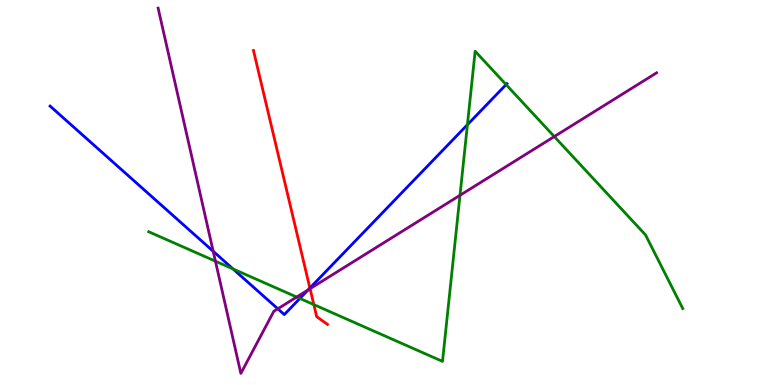[{'lines': ['blue', 'red'], 'intersections': [{'x': 4.0, 'y': 2.52}]}, {'lines': ['green', 'red'], 'intersections': [{'x': 4.05, 'y': 2.09}]}, {'lines': ['purple', 'red'], 'intersections': [{'x': 4.0, 'y': 2.5}]}, {'lines': ['blue', 'green'], 'intersections': [{'x': 3.01, 'y': 3.01}, {'x': 3.87, 'y': 2.25}, {'x': 6.03, 'y': 6.76}, {'x': 6.53, 'y': 7.8}]}, {'lines': ['blue', 'purple'], 'intersections': [{'x': 2.75, 'y': 3.47}, {'x': 3.58, 'y': 1.98}, {'x': 3.97, 'y': 2.47}]}, {'lines': ['green', 'purple'], 'intersections': [{'x': 2.78, 'y': 3.22}, {'x': 3.83, 'y': 2.28}, {'x': 5.94, 'y': 4.93}, {'x': 7.15, 'y': 6.45}]}]